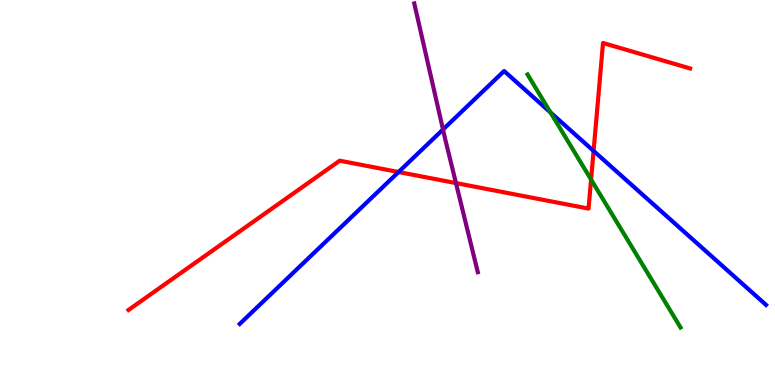[{'lines': ['blue', 'red'], 'intersections': [{'x': 5.14, 'y': 5.53}, {'x': 7.66, 'y': 6.08}]}, {'lines': ['green', 'red'], 'intersections': [{'x': 7.63, 'y': 5.34}]}, {'lines': ['purple', 'red'], 'intersections': [{'x': 5.88, 'y': 5.24}]}, {'lines': ['blue', 'green'], 'intersections': [{'x': 7.1, 'y': 7.08}]}, {'lines': ['blue', 'purple'], 'intersections': [{'x': 5.72, 'y': 6.64}]}, {'lines': ['green', 'purple'], 'intersections': []}]